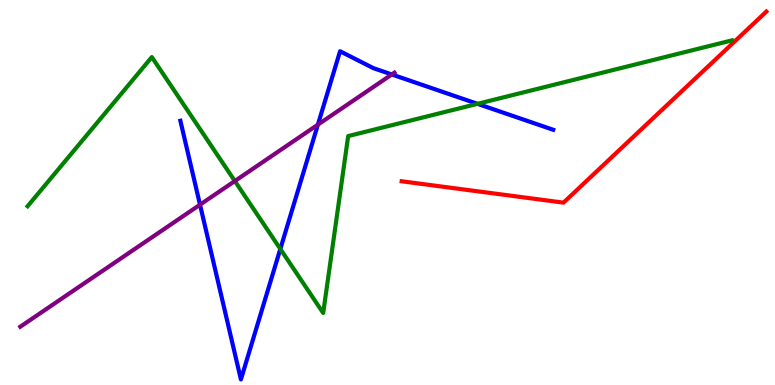[{'lines': ['blue', 'red'], 'intersections': []}, {'lines': ['green', 'red'], 'intersections': []}, {'lines': ['purple', 'red'], 'intersections': []}, {'lines': ['blue', 'green'], 'intersections': [{'x': 3.62, 'y': 3.53}, {'x': 6.16, 'y': 7.3}]}, {'lines': ['blue', 'purple'], 'intersections': [{'x': 2.58, 'y': 4.68}, {'x': 4.1, 'y': 6.76}, {'x': 5.06, 'y': 8.07}]}, {'lines': ['green', 'purple'], 'intersections': [{'x': 3.03, 'y': 5.3}]}]